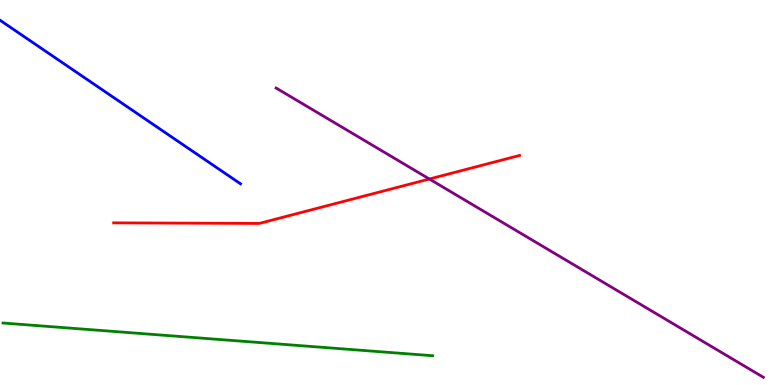[{'lines': ['blue', 'red'], 'intersections': []}, {'lines': ['green', 'red'], 'intersections': []}, {'lines': ['purple', 'red'], 'intersections': [{'x': 5.54, 'y': 5.35}]}, {'lines': ['blue', 'green'], 'intersections': []}, {'lines': ['blue', 'purple'], 'intersections': []}, {'lines': ['green', 'purple'], 'intersections': []}]